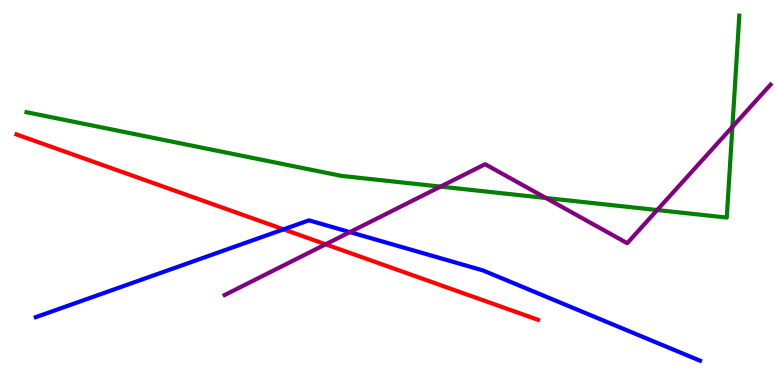[{'lines': ['blue', 'red'], 'intersections': [{'x': 3.66, 'y': 4.04}]}, {'lines': ['green', 'red'], 'intersections': []}, {'lines': ['purple', 'red'], 'intersections': [{'x': 4.2, 'y': 3.65}]}, {'lines': ['blue', 'green'], 'intersections': []}, {'lines': ['blue', 'purple'], 'intersections': [{'x': 4.51, 'y': 3.97}]}, {'lines': ['green', 'purple'], 'intersections': [{'x': 5.68, 'y': 5.15}, {'x': 7.04, 'y': 4.86}, {'x': 8.48, 'y': 4.54}, {'x': 9.45, 'y': 6.71}]}]